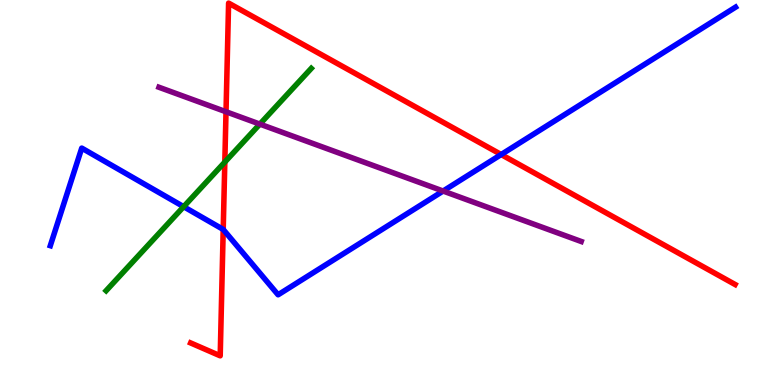[{'lines': ['blue', 'red'], 'intersections': [{'x': 2.88, 'y': 4.04}, {'x': 6.47, 'y': 5.99}]}, {'lines': ['green', 'red'], 'intersections': [{'x': 2.9, 'y': 5.79}]}, {'lines': ['purple', 'red'], 'intersections': [{'x': 2.92, 'y': 7.1}]}, {'lines': ['blue', 'green'], 'intersections': [{'x': 2.37, 'y': 4.63}]}, {'lines': ['blue', 'purple'], 'intersections': [{'x': 5.72, 'y': 5.04}]}, {'lines': ['green', 'purple'], 'intersections': [{'x': 3.35, 'y': 6.78}]}]